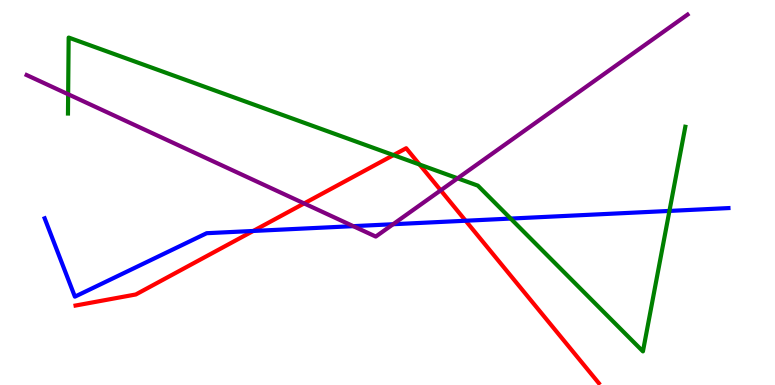[{'lines': ['blue', 'red'], 'intersections': [{'x': 3.27, 'y': 4.0}, {'x': 6.01, 'y': 4.27}]}, {'lines': ['green', 'red'], 'intersections': [{'x': 5.08, 'y': 5.97}, {'x': 5.41, 'y': 5.73}]}, {'lines': ['purple', 'red'], 'intersections': [{'x': 3.92, 'y': 4.72}, {'x': 5.69, 'y': 5.06}]}, {'lines': ['blue', 'green'], 'intersections': [{'x': 6.59, 'y': 4.32}, {'x': 8.64, 'y': 4.52}]}, {'lines': ['blue', 'purple'], 'intersections': [{'x': 4.56, 'y': 4.13}, {'x': 5.07, 'y': 4.18}]}, {'lines': ['green', 'purple'], 'intersections': [{'x': 0.879, 'y': 7.55}, {'x': 5.9, 'y': 5.37}]}]